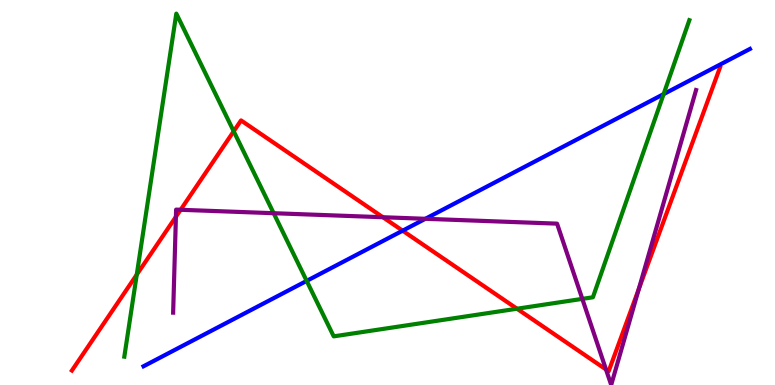[{'lines': ['blue', 'red'], 'intersections': [{'x': 5.2, 'y': 4.01}]}, {'lines': ['green', 'red'], 'intersections': [{'x': 1.76, 'y': 2.87}, {'x': 3.02, 'y': 6.59}, {'x': 6.67, 'y': 1.98}]}, {'lines': ['purple', 'red'], 'intersections': [{'x': 2.27, 'y': 4.37}, {'x': 2.33, 'y': 4.55}, {'x': 4.94, 'y': 4.36}, {'x': 7.82, 'y': 0.403}, {'x': 8.24, 'y': 2.49}]}, {'lines': ['blue', 'green'], 'intersections': [{'x': 3.96, 'y': 2.7}, {'x': 8.56, 'y': 7.56}]}, {'lines': ['blue', 'purple'], 'intersections': [{'x': 5.49, 'y': 4.32}]}, {'lines': ['green', 'purple'], 'intersections': [{'x': 3.53, 'y': 4.46}, {'x': 7.51, 'y': 2.24}]}]